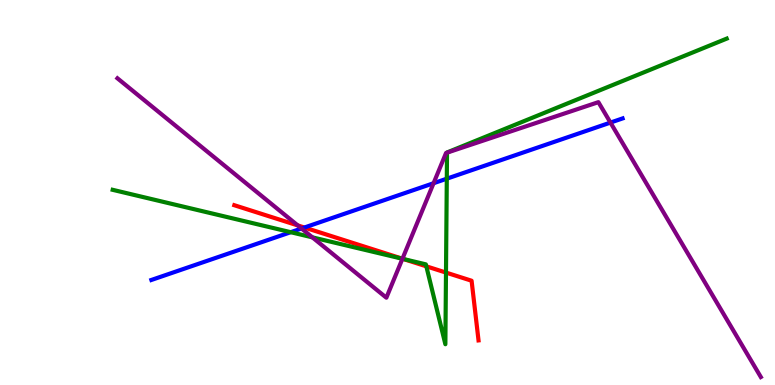[{'lines': ['blue', 'red'], 'intersections': [{'x': 3.93, 'y': 4.09}]}, {'lines': ['green', 'red'], 'intersections': [{'x': 5.2, 'y': 3.27}, {'x': 5.5, 'y': 3.08}, {'x': 5.75, 'y': 2.92}]}, {'lines': ['purple', 'red'], 'intersections': [{'x': 3.84, 'y': 4.15}, {'x': 5.19, 'y': 3.28}]}, {'lines': ['blue', 'green'], 'intersections': [{'x': 3.75, 'y': 3.97}, {'x': 5.77, 'y': 5.36}]}, {'lines': ['blue', 'purple'], 'intersections': [{'x': 3.89, 'y': 4.07}, {'x': 5.59, 'y': 5.24}, {'x': 7.88, 'y': 6.82}]}, {'lines': ['green', 'purple'], 'intersections': [{'x': 4.03, 'y': 3.84}, {'x': 5.19, 'y': 3.28}, {'x': 5.77, 'y': 6.03}]}]